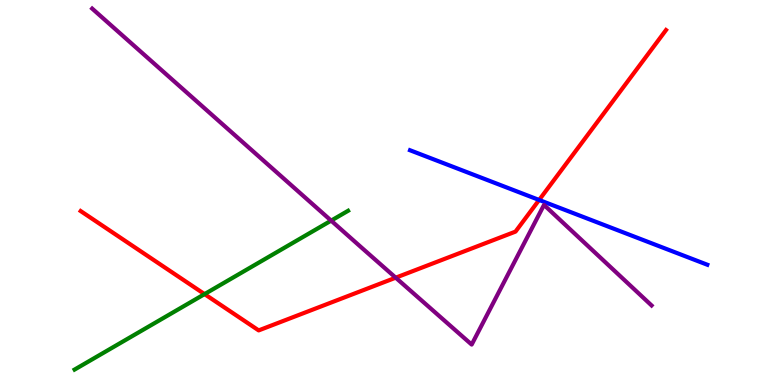[{'lines': ['blue', 'red'], 'intersections': [{'x': 6.96, 'y': 4.81}]}, {'lines': ['green', 'red'], 'intersections': [{'x': 2.64, 'y': 2.36}]}, {'lines': ['purple', 'red'], 'intersections': [{'x': 5.11, 'y': 2.79}]}, {'lines': ['blue', 'green'], 'intersections': []}, {'lines': ['blue', 'purple'], 'intersections': []}, {'lines': ['green', 'purple'], 'intersections': [{'x': 4.27, 'y': 4.27}]}]